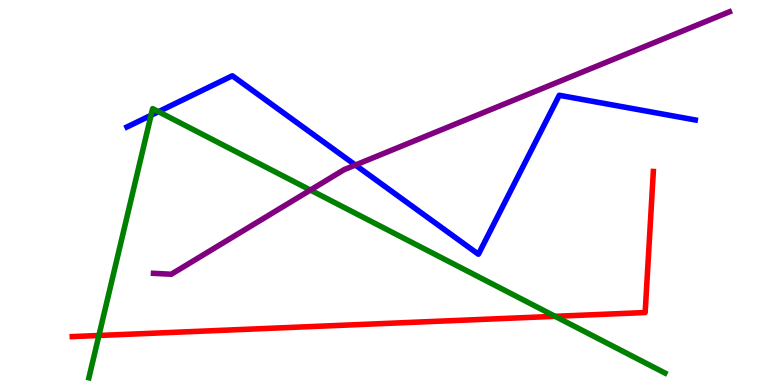[{'lines': ['blue', 'red'], 'intersections': []}, {'lines': ['green', 'red'], 'intersections': [{'x': 1.28, 'y': 1.29}, {'x': 7.16, 'y': 1.78}]}, {'lines': ['purple', 'red'], 'intersections': []}, {'lines': ['blue', 'green'], 'intersections': [{'x': 1.95, 'y': 7.01}, {'x': 2.04, 'y': 7.1}]}, {'lines': ['blue', 'purple'], 'intersections': [{'x': 4.59, 'y': 5.71}]}, {'lines': ['green', 'purple'], 'intersections': [{'x': 4.01, 'y': 5.06}]}]